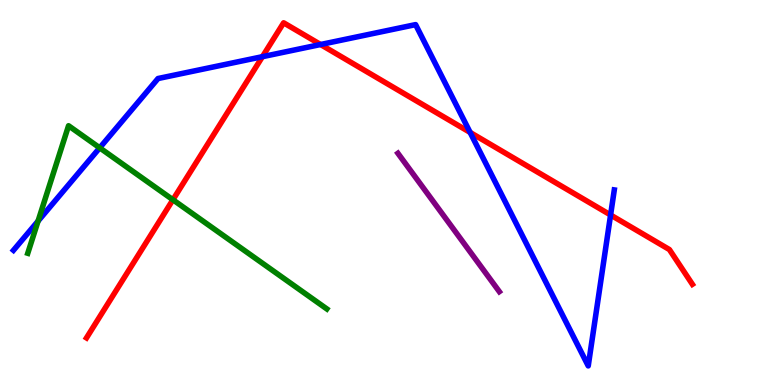[{'lines': ['blue', 'red'], 'intersections': [{'x': 3.39, 'y': 8.53}, {'x': 4.14, 'y': 8.84}, {'x': 6.07, 'y': 6.56}, {'x': 7.88, 'y': 4.42}]}, {'lines': ['green', 'red'], 'intersections': [{'x': 2.23, 'y': 4.81}]}, {'lines': ['purple', 'red'], 'intersections': []}, {'lines': ['blue', 'green'], 'intersections': [{'x': 0.491, 'y': 4.26}, {'x': 1.29, 'y': 6.16}]}, {'lines': ['blue', 'purple'], 'intersections': []}, {'lines': ['green', 'purple'], 'intersections': []}]